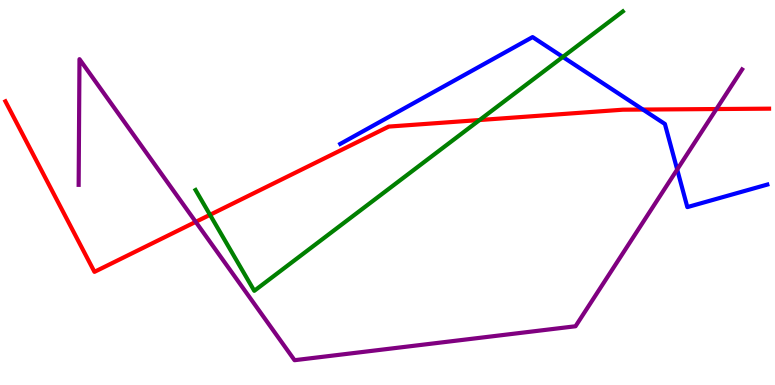[{'lines': ['blue', 'red'], 'intersections': [{'x': 8.3, 'y': 7.15}]}, {'lines': ['green', 'red'], 'intersections': [{'x': 2.71, 'y': 4.42}, {'x': 6.19, 'y': 6.88}]}, {'lines': ['purple', 'red'], 'intersections': [{'x': 2.53, 'y': 4.24}, {'x': 9.24, 'y': 7.17}]}, {'lines': ['blue', 'green'], 'intersections': [{'x': 7.26, 'y': 8.52}]}, {'lines': ['blue', 'purple'], 'intersections': [{'x': 8.74, 'y': 5.6}]}, {'lines': ['green', 'purple'], 'intersections': []}]